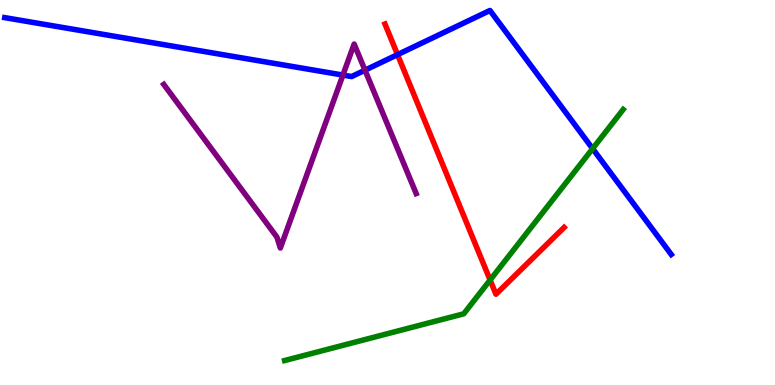[{'lines': ['blue', 'red'], 'intersections': [{'x': 5.13, 'y': 8.58}]}, {'lines': ['green', 'red'], 'intersections': [{'x': 6.32, 'y': 2.73}]}, {'lines': ['purple', 'red'], 'intersections': []}, {'lines': ['blue', 'green'], 'intersections': [{'x': 7.65, 'y': 6.14}]}, {'lines': ['blue', 'purple'], 'intersections': [{'x': 4.42, 'y': 8.05}, {'x': 4.71, 'y': 8.18}]}, {'lines': ['green', 'purple'], 'intersections': []}]